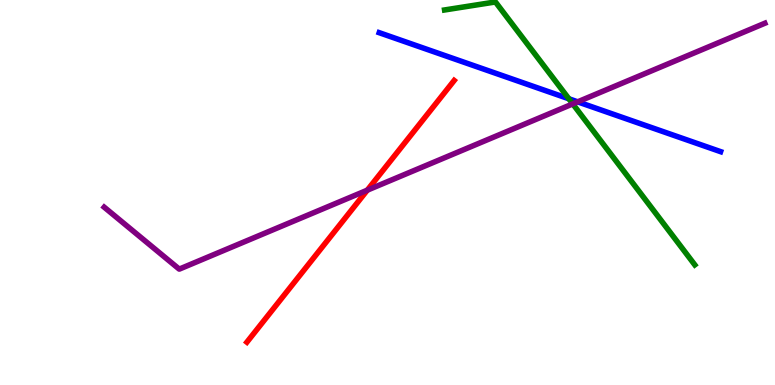[{'lines': ['blue', 'red'], 'intersections': []}, {'lines': ['green', 'red'], 'intersections': []}, {'lines': ['purple', 'red'], 'intersections': [{'x': 4.74, 'y': 5.06}]}, {'lines': ['blue', 'green'], 'intersections': [{'x': 7.34, 'y': 7.43}]}, {'lines': ['blue', 'purple'], 'intersections': [{'x': 7.45, 'y': 7.35}]}, {'lines': ['green', 'purple'], 'intersections': [{'x': 7.39, 'y': 7.3}]}]